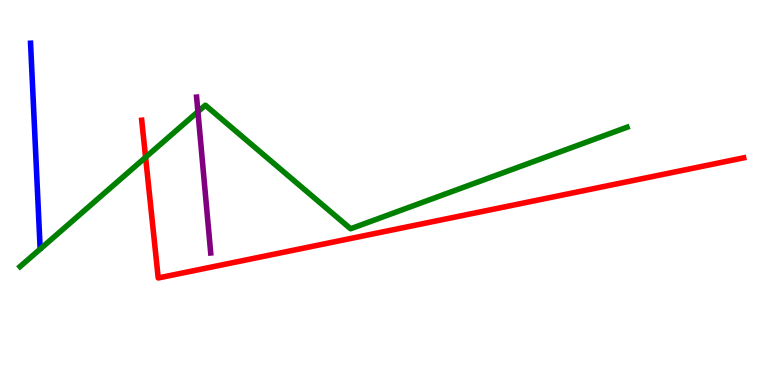[{'lines': ['blue', 'red'], 'intersections': []}, {'lines': ['green', 'red'], 'intersections': [{'x': 1.88, 'y': 5.91}]}, {'lines': ['purple', 'red'], 'intersections': []}, {'lines': ['blue', 'green'], 'intersections': []}, {'lines': ['blue', 'purple'], 'intersections': []}, {'lines': ['green', 'purple'], 'intersections': [{'x': 2.55, 'y': 7.1}]}]